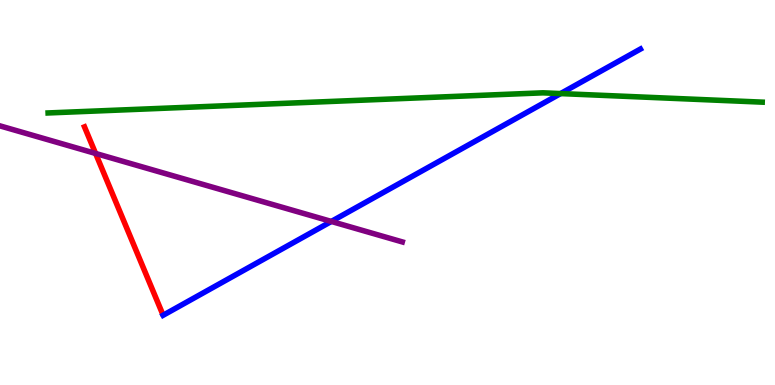[{'lines': ['blue', 'red'], 'intersections': []}, {'lines': ['green', 'red'], 'intersections': []}, {'lines': ['purple', 'red'], 'intersections': [{'x': 1.23, 'y': 6.01}]}, {'lines': ['blue', 'green'], 'intersections': [{'x': 7.23, 'y': 7.57}]}, {'lines': ['blue', 'purple'], 'intersections': [{'x': 4.28, 'y': 4.25}]}, {'lines': ['green', 'purple'], 'intersections': []}]